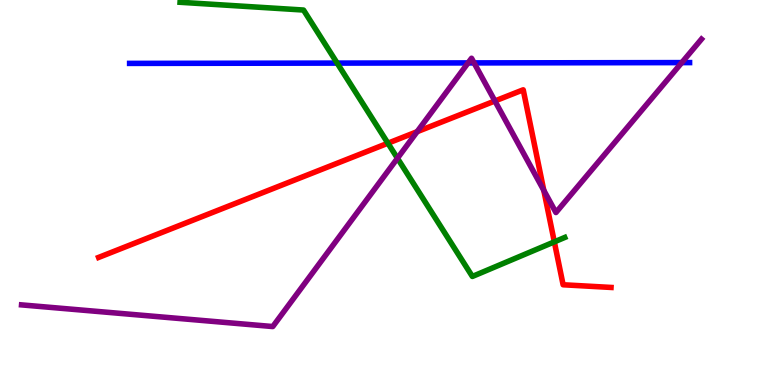[{'lines': ['blue', 'red'], 'intersections': []}, {'lines': ['green', 'red'], 'intersections': [{'x': 5.01, 'y': 6.28}, {'x': 7.15, 'y': 3.72}]}, {'lines': ['purple', 'red'], 'intersections': [{'x': 5.38, 'y': 6.58}, {'x': 6.39, 'y': 7.38}, {'x': 7.02, 'y': 5.06}]}, {'lines': ['blue', 'green'], 'intersections': [{'x': 4.35, 'y': 8.36}]}, {'lines': ['blue', 'purple'], 'intersections': [{'x': 6.04, 'y': 8.37}, {'x': 6.12, 'y': 8.37}, {'x': 8.8, 'y': 8.37}]}, {'lines': ['green', 'purple'], 'intersections': [{'x': 5.13, 'y': 5.89}]}]